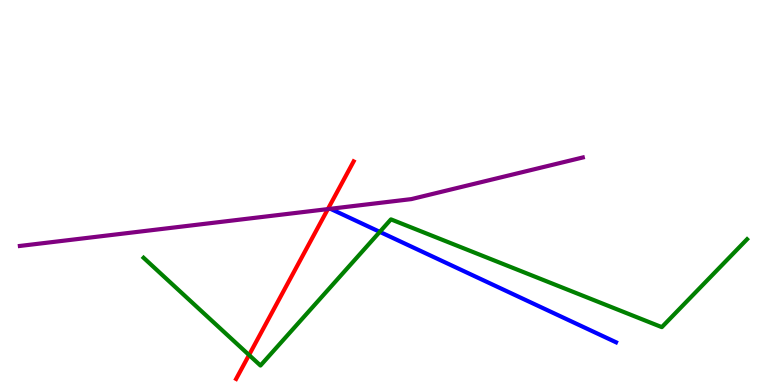[{'lines': ['blue', 'red'], 'intersections': []}, {'lines': ['green', 'red'], 'intersections': [{'x': 3.21, 'y': 0.779}]}, {'lines': ['purple', 'red'], 'intersections': [{'x': 4.23, 'y': 4.57}]}, {'lines': ['blue', 'green'], 'intersections': [{'x': 4.9, 'y': 3.98}]}, {'lines': ['blue', 'purple'], 'intersections': []}, {'lines': ['green', 'purple'], 'intersections': []}]